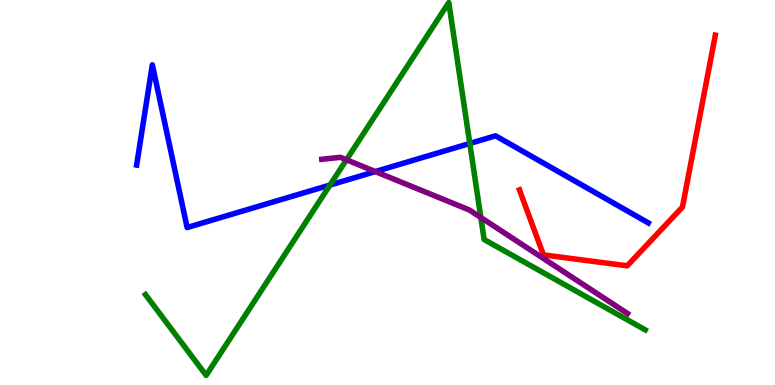[{'lines': ['blue', 'red'], 'intersections': []}, {'lines': ['green', 'red'], 'intersections': []}, {'lines': ['purple', 'red'], 'intersections': []}, {'lines': ['blue', 'green'], 'intersections': [{'x': 4.26, 'y': 5.19}, {'x': 6.06, 'y': 6.27}]}, {'lines': ['blue', 'purple'], 'intersections': [{'x': 4.84, 'y': 5.54}]}, {'lines': ['green', 'purple'], 'intersections': [{'x': 4.47, 'y': 5.85}, {'x': 6.2, 'y': 4.35}]}]